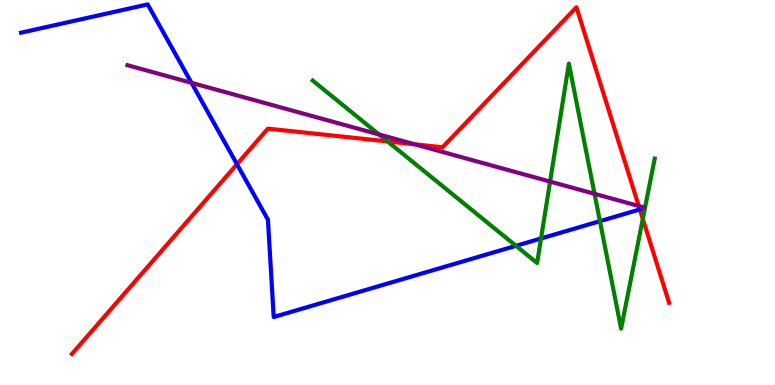[{'lines': ['blue', 'red'], 'intersections': [{'x': 3.06, 'y': 5.73}, {'x': 8.26, 'y': 4.56}]}, {'lines': ['green', 'red'], 'intersections': [{'x': 5.0, 'y': 6.33}, {'x': 8.29, 'y': 4.31}]}, {'lines': ['purple', 'red'], 'intersections': [{'x': 5.35, 'y': 6.25}, {'x': 8.24, 'y': 4.65}]}, {'lines': ['blue', 'green'], 'intersections': [{'x': 6.66, 'y': 3.61}, {'x': 6.98, 'y': 3.81}, {'x': 7.74, 'y': 4.26}]}, {'lines': ['blue', 'purple'], 'intersections': [{'x': 2.47, 'y': 7.85}]}, {'lines': ['green', 'purple'], 'intersections': [{'x': 4.89, 'y': 6.51}, {'x': 7.1, 'y': 5.28}, {'x': 7.67, 'y': 4.97}]}]